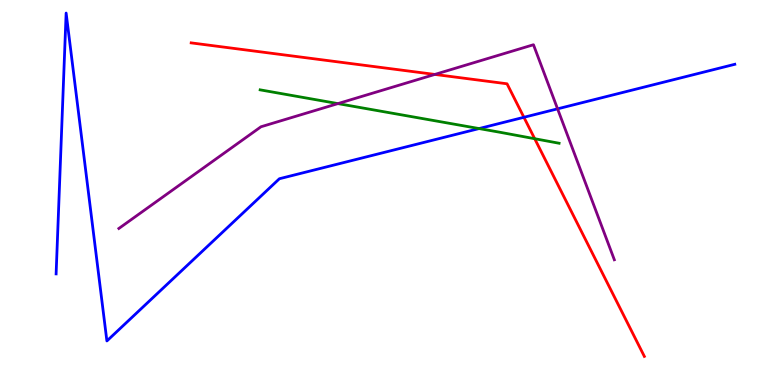[{'lines': ['blue', 'red'], 'intersections': [{'x': 6.76, 'y': 6.95}]}, {'lines': ['green', 'red'], 'intersections': [{'x': 6.9, 'y': 6.4}]}, {'lines': ['purple', 'red'], 'intersections': [{'x': 5.61, 'y': 8.07}]}, {'lines': ['blue', 'green'], 'intersections': [{'x': 6.18, 'y': 6.66}]}, {'lines': ['blue', 'purple'], 'intersections': [{'x': 7.19, 'y': 7.17}]}, {'lines': ['green', 'purple'], 'intersections': [{'x': 4.36, 'y': 7.31}]}]